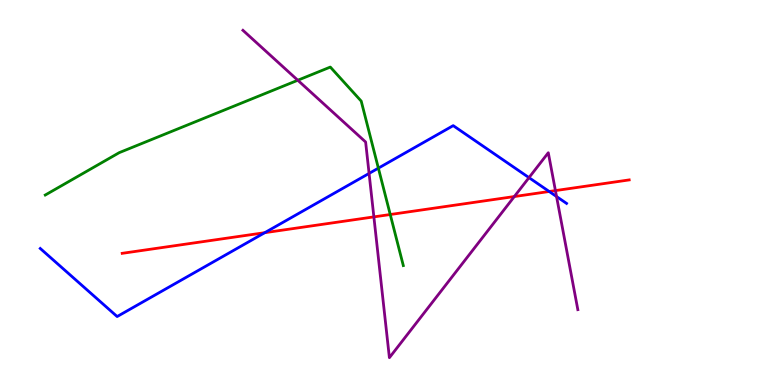[{'lines': ['blue', 'red'], 'intersections': [{'x': 3.42, 'y': 3.96}, {'x': 7.09, 'y': 5.03}]}, {'lines': ['green', 'red'], 'intersections': [{'x': 5.04, 'y': 4.43}]}, {'lines': ['purple', 'red'], 'intersections': [{'x': 4.82, 'y': 4.37}, {'x': 6.64, 'y': 4.89}, {'x': 7.17, 'y': 5.05}]}, {'lines': ['blue', 'green'], 'intersections': [{'x': 4.88, 'y': 5.63}]}, {'lines': ['blue', 'purple'], 'intersections': [{'x': 4.76, 'y': 5.5}, {'x': 6.83, 'y': 5.39}, {'x': 7.18, 'y': 4.9}]}, {'lines': ['green', 'purple'], 'intersections': [{'x': 3.84, 'y': 7.92}]}]